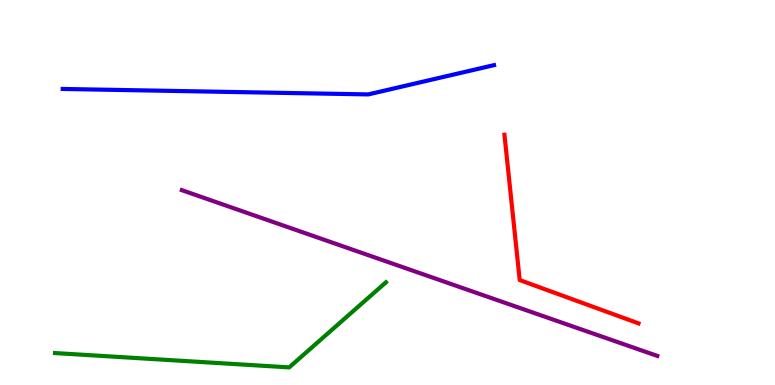[{'lines': ['blue', 'red'], 'intersections': []}, {'lines': ['green', 'red'], 'intersections': []}, {'lines': ['purple', 'red'], 'intersections': []}, {'lines': ['blue', 'green'], 'intersections': []}, {'lines': ['blue', 'purple'], 'intersections': []}, {'lines': ['green', 'purple'], 'intersections': []}]